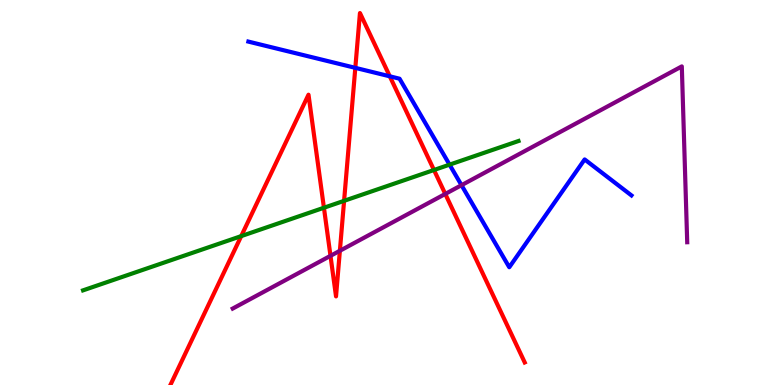[{'lines': ['blue', 'red'], 'intersections': [{'x': 4.58, 'y': 8.24}, {'x': 5.03, 'y': 8.02}]}, {'lines': ['green', 'red'], 'intersections': [{'x': 3.11, 'y': 3.87}, {'x': 4.18, 'y': 4.6}, {'x': 4.44, 'y': 4.78}, {'x': 5.6, 'y': 5.58}]}, {'lines': ['purple', 'red'], 'intersections': [{'x': 4.26, 'y': 3.35}, {'x': 4.39, 'y': 3.49}, {'x': 5.75, 'y': 4.96}]}, {'lines': ['blue', 'green'], 'intersections': [{'x': 5.8, 'y': 5.72}]}, {'lines': ['blue', 'purple'], 'intersections': [{'x': 5.95, 'y': 5.19}]}, {'lines': ['green', 'purple'], 'intersections': []}]